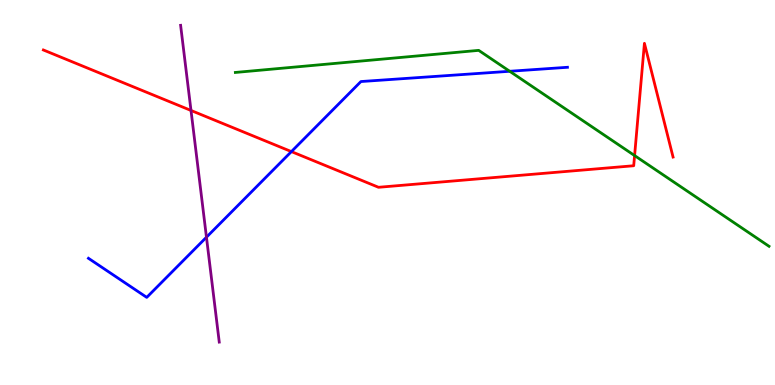[{'lines': ['blue', 'red'], 'intersections': [{'x': 3.76, 'y': 6.06}]}, {'lines': ['green', 'red'], 'intersections': [{'x': 8.19, 'y': 5.96}]}, {'lines': ['purple', 'red'], 'intersections': [{'x': 2.46, 'y': 7.13}]}, {'lines': ['blue', 'green'], 'intersections': [{'x': 6.58, 'y': 8.15}]}, {'lines': ['blue', 'purple'], 'intersections': [{'x': 2.66, 'y': 3.84}]}, {'lines': ['green', 'purple'], 'intersections': []}]